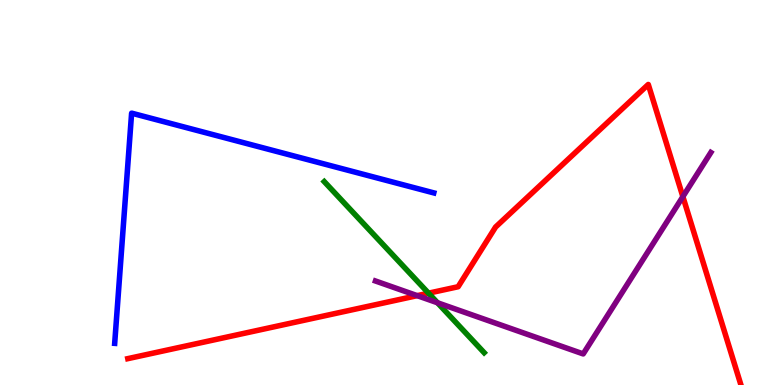[{'lines': ['blue', 'red'], 'intersections': []}, {'lines': ['green', 'red'], 'intersections': [{'x': 5.53, 'y': 2.39}]}, {'lines': ['purple', 'red'], 'intersections': [{'x': 5.38, 'y': 2.32}, {'x': 8.81, 'y': 4.89}]}, {'lines': ['blue', 'green'], 'intersections': []}, {'lines': ['blue', 'purple'], 'intersections': []}, {'lines': ['green', 'purple'], 'intersections': [{'x': 5.65, 'y': 2.14}]}]